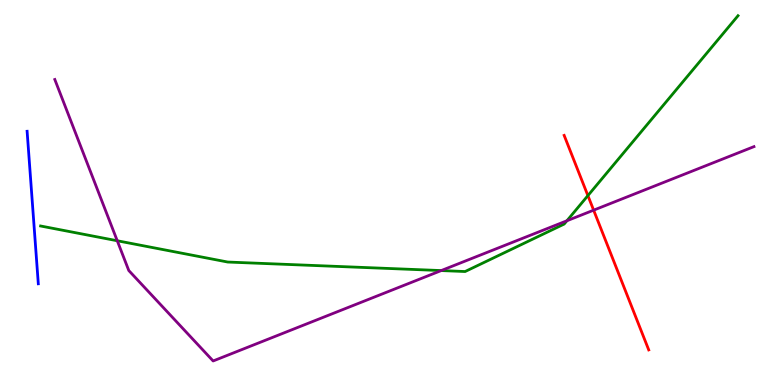[{'lines': ['blue', 'red'], 'intersections': []}, {'lines': ['green', 'red'], 'intersections': [{'x': 7.59, 'y': 4.92}]}, {'lines': ['purple', 'red'], 'intersections': [{'x': 7.66, 'y': 4.54}]}, {'lines': ['blue', 'green'], 'intersections': []}, {'lines': ['blue', 'purple'], 'intersections': []}, {'lines': ['green', 'purple'], 'intersections': [{'x': 1.51, 'y': 3.75}, {'x': 5.69, 'y': 2.97}, {'x': 7.31, 'y': 4.27}]}]